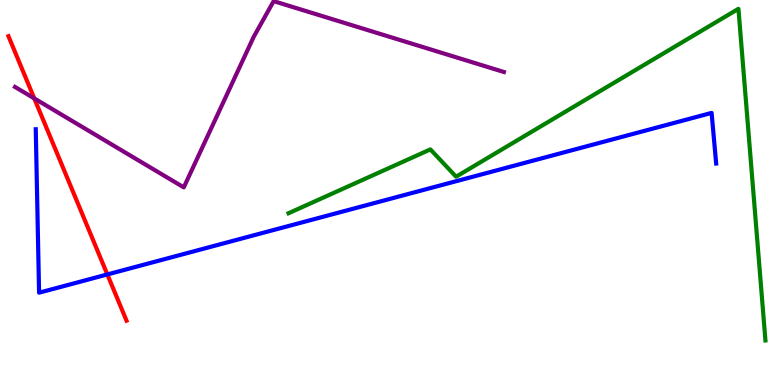[{'lines': ['blue', 'red'], 'intersections': [{'x': 1.39, 'y': 2.87}]}, {'lines': ['green', 'red'], 'intersections': []}, {'lines': ['purple', 'red'], 'intersections': [{'x': 0.442, 'y': 7.44}]}, {'lines': ['blue', 'green'], 'intersections': []}, {'lines': ['blue', 'purple'], 'intersections': []}, {'lines': ['green', 'purple'], 'intersections': []}]